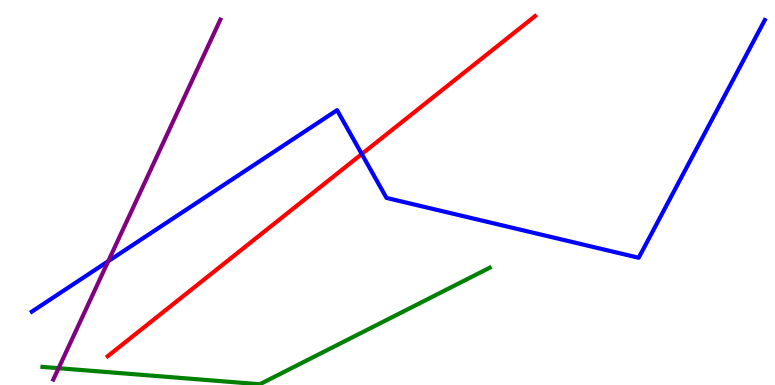[{'lines': ['blue', 'red'], 'intersections': [{'x': 4.67, 'y': 6.0}]}, {'lines': ['green', 'red'], 'intersections': []}, {'lines': ['purple', 'red'], 'intersections': []}, {'lines': ['blue', 'green'], 'intersections': []}, {'lines': ['blue', 'purple'], 'intersections': [{'x': 1.4, 'y': 3.22}]}, {'lines': ['green', 'purple'], 'intersections': [{'x': 0.756, 'y': 0.436}]}]